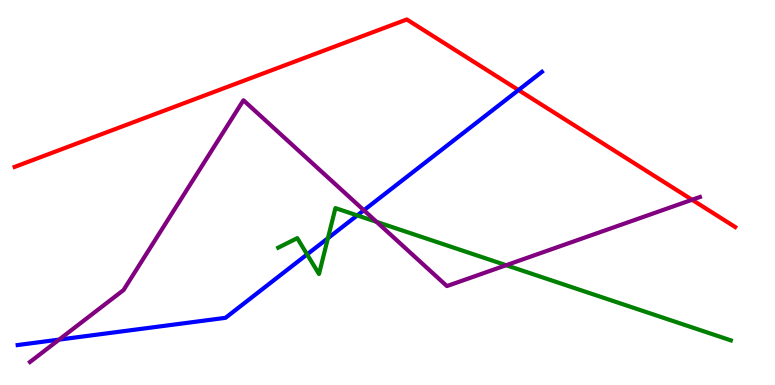[{'lines': ['blue', 'red'], 'intersections': [{'x': 6.69, 'y': 7.66}]}, {'lines': ['green', 'red'], 'intersections': []}, {'lines': ['purple', 'red'], 'intersections': [{'x': 8.93, 'y': 4.81}]}, {'lines': ['blue', 'green'], 'intersections': [{'x': 3.96, 'y': 3.39}, {'x': 4.23, 'y': 3.81}, {'x': 4.61, 'y': 4.41}]}, {'lines': ['blue', 'purple'], 'intersections': [{'x': 0.762, 'y': 1.18}, {'x': 4.7, 'y': 4.54}]}, {'lines': ['green', 'purple'], 'intersections': [{'x': 4.86, 'y': 4.24}, {'x': 6.53, 'y': 3.11}]}]